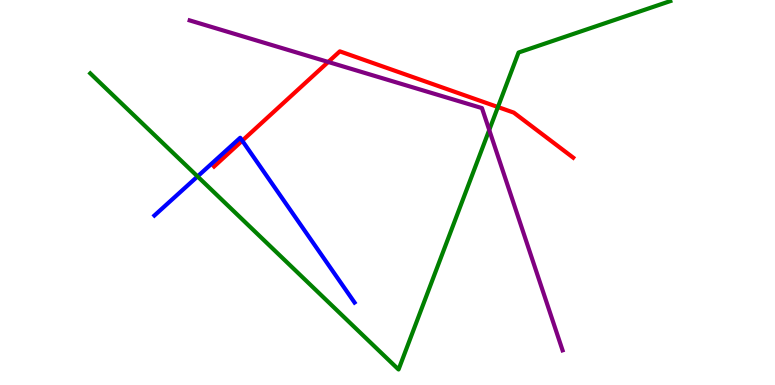[{'lines': ['blue', 'red'], 'intersections': [{'x': 3.13, 'y': 6.35}]}, {'lines': ['green', 'red'], 'intersections': [{'x': 6.42, 'y': 7.22}]}, {'lines': ['purple', 'red'], 'intersections': [{'x': 4.24, 'y': 8.39}]}, {'lines': ['blue', 'green'], 'intersections': [{'x': 2.55, 'y': 5.42}]}, {'lines': ['blue', 'purple'], 'intersections': []}, {'lines': ['green', 'purple'], 'intersections': [{'x': 6.31, 'y': 6.62}]}]